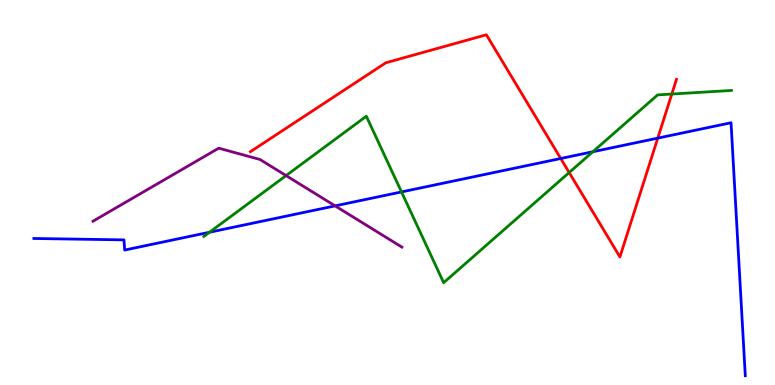[{'lines': ['blue', 'red'], 'intersections': [{'x': 7.24, 'y': 5.88}, {'x': 8.49, 'y': 6.41}]}, {'lines': ['green', 'red'], 'intersections': [{'x': 7.34, 'y': 5.52}, {'x': 8.67, 'y': 7.56}]}, {'lines': ['purple', 'red'], 'intersections': []}, {'lines': ['blue', 'green'], 'intersections': [{'x': 2.7, 'y': 3.97}, {'x': 5.18, 'y': 5.01}, {'x': 7.65, 'y': 6.06}]}, {'lines': ['blue', 'purple'], 'intersections': [{'x': 4.32, 'y': 4.65}]}, {'lines': ['green', 'purple'], 'intersections': [{'x': 3.69, 'y': 5.44}]}]